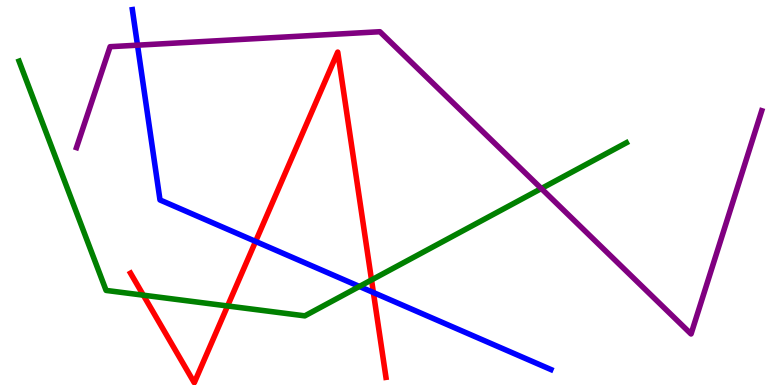[{'lines': ['blue', 'red'], 'intersections': [{'x': 3.3, 'y': 3.73}, {'x': 4.82, 'y': 2.4}]}, {'lines': ['green', 'red'], 'intersections': [{'x': 1.85, 'y': 2.33}, {'x': 2.94, 'y': 2.05}, {'x': 4.79, 'y': 2.73}]}, {'lines': ['purple', 'red'], 'intersections': []}, {'lines': ['blue', 'green'], 'intersections': [{'x': 4.64, 'y': 2.56}]}, {'lines': ['blue', 'purple'], 'intersections': [{'x': 1.77, 'y': 8.83}]}, {'lines': ['green', 'purple'], 'intersections': [{'x': 6.99, 'y': 5.1}]}]